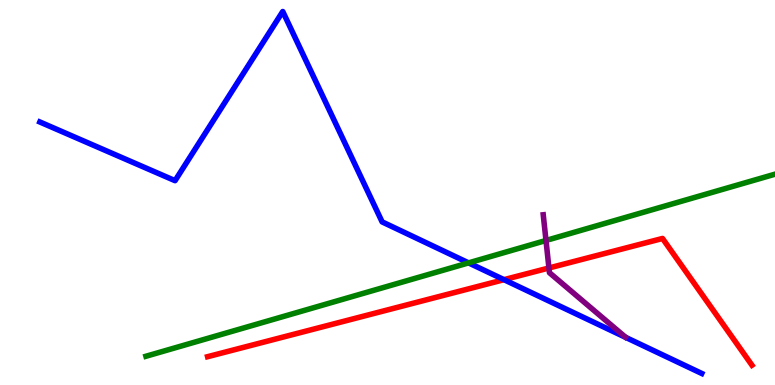[{'lines': ['blue', 'red'], 'intersections': [{'x': 6.5, 'y': 2.74}]}, {'lines': ['green', 'red'], 'intersections': []}, {'lines': ['purple', 'red'], 'intersections': [{'x': 7.08, 'y': 3.04}]}, {'lines': ['blue', 'green'], 'intersections': [{'x': 6.05, 'y': 3.17}]}, {'lines': ['blue', 'purple'], 'intersections': []}, {'lines': ['green', 'purple'], 'intersections': [{'x': 7.05, 'y': 3.75}]}]